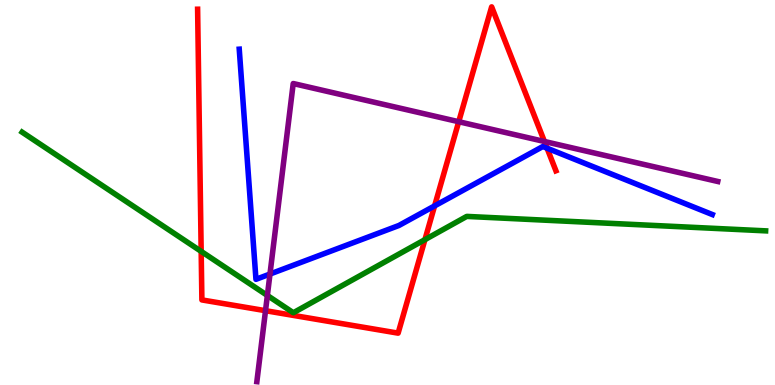[{'lines': ['blue', 'red'], 'intersections': [{'x': 5.61, 'y': 4.65}, {'x': 7.06, 'y': 6.15}]}, {'lines': ['green', 'red'], 'intersections': [{'x': 2.6, 'y': 3.47}, {'x': 5.48, 'y': 3.78}]}, {'lines': ['purple', 'red'], 'intersections': [{'x': 3.43, 'y': 1.93}, {'x': 5.92, 'y': 6.84}, {'x': 7.02, 'y': 6.32}]}, {'lines': ['blue', 'green'], 'intersections': []}, {'lines': ['blue', 'purple'], 'intersections': [{'x': 3.48, 'y': 2.88}]}, {'lines': ['green', 'purple'], 'intersections': [{'x': 3.45, 'y': 2.33}]}]